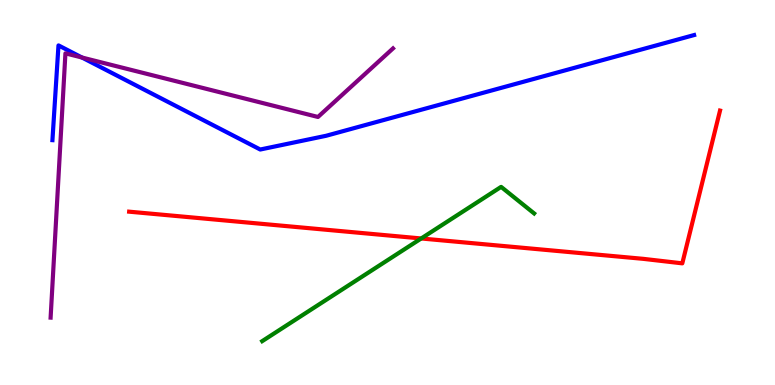[{'lines': ['blue', 'red'], 'intersections': []}, {'lines': ['green', 'red'], 'intersections': [{'x': 5.43, 'y': 3.81}]}, {'lines': ['purple', 'red'], 'intersections': []}, {'lines': ['blue', 'green'], 'intersections': []}, {'lines': ['blue', 'purple'], 'intersections': [{'x': 1.06, 'y': 8.51}]}, {'lines': ['green', 'purple'], 'intersections': []}]